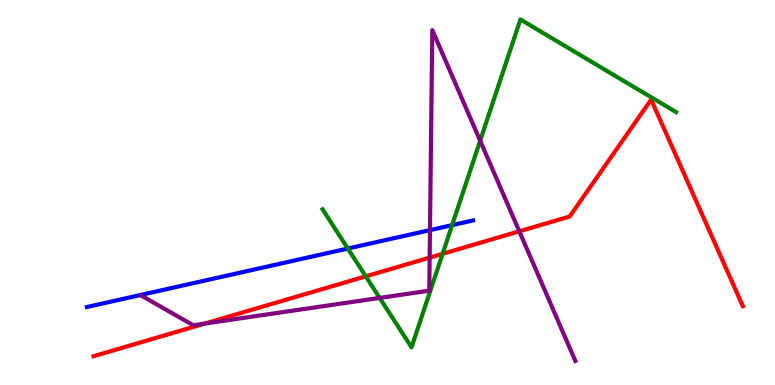[{'lines': ['blue', 'red'], 'intersections': []}, {'lines': ['green', 'red'], 'intersections': [{'x': 4.72, 'y': 2.82}, {'x': 5.71, 'y': 3.41}]}, {'lines': ['purple', 'red'], 'intersections': [{'x': 2.65, 'y': 1.6}, {'x': 5.54, 'y': 3.31}, {'x': 6.7, 'y': 3.99}]}, {'lines': ['blue', 'green'], 'intersections': [{'x': 4.49, 'y': 3.54}, {'x': 5.83, 'y': 4.15}]}, {'lines': ['blue', 'purple'], 'intersections': [{'x': 5.55, 'y': 4.02}]}, {'lines': ['green', 'purple'], 'intersections': [{'x': 4.9, 'y': 2.26}, {'x': 6.2, 'y': 6.34}]}]